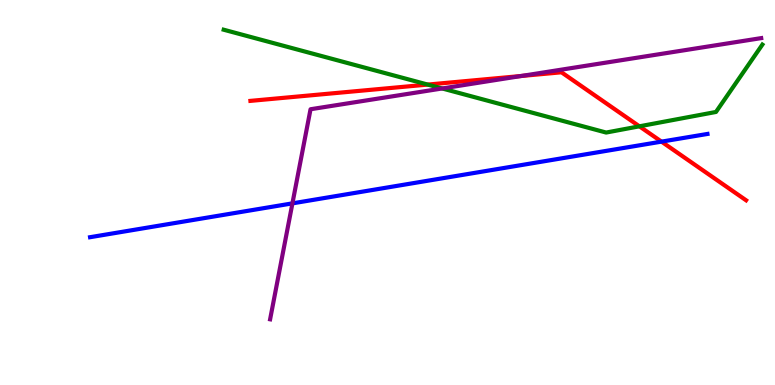[{'lines': ['blue', 'red'], 'intersections': [{'x': 8.54, 'y': 6.32}]}, {'lines': ['green', 'red'], 'intersections': [{'x': 5.52, 'y': 7.8}, {'x': 8.25, 'y': 6.72}]}, {'lines': ['purple', 'red'], 'intersections': [{'x': 6.73, 'y': 8.03}]}, {'lines': ['blue', 'green'], 'intersections': []}, {'lines': ['blue', 'purple'], 'intersections': [{'x': 3.77, 'y': 4.72}]}, {'lines': ['green', 'purple'], 'intersections': [{'x': 5.71, 'y': 7.7}]}]